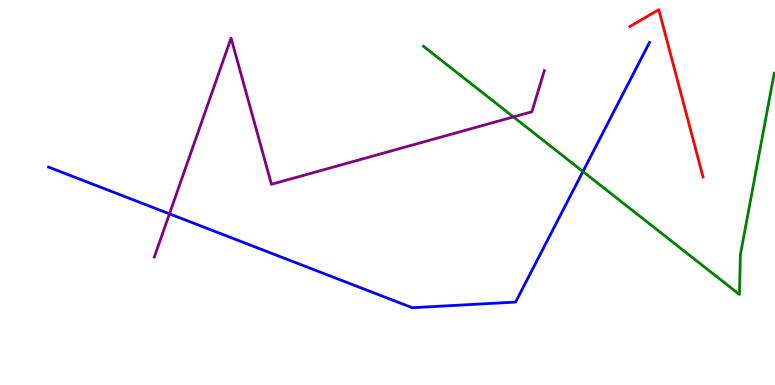[{'lines': ['blue', 'red'], 'intersections': []}, {'lines': ['green', 'red'], 'intersections': []}, {'lines': ['purple', 'red'], 'intersections': []}, {'lines': ['blue', 'green'], 'intersections': [{'x': 7.52, 'y': 5.54}]}, {'lines': ['blue', 'purple'], 'intersections': [{'x': 2.19, 'y': 4.45}]}, {'lines': ['green', 'purple'], 'intersections': [{'x': 6.62, 'y': 6.96}]}]